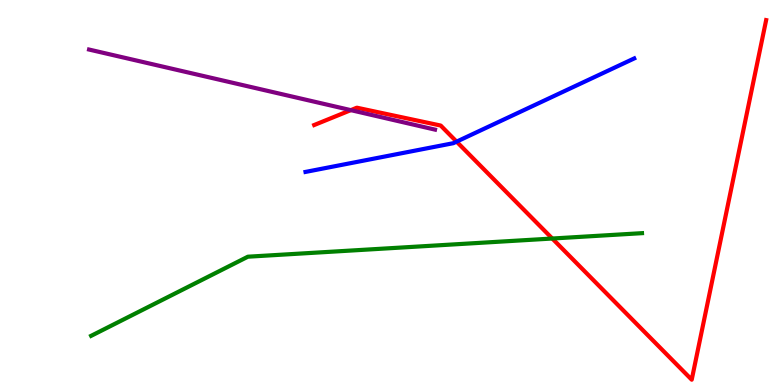[{'lines': ['blue', 'red'], 'intersections': [{'x': 5.89, 'y': 6.32}]}, {'lines': ['green', 'red'], 'intersections': [{'x': 7.13, 'y': 3.8}]}, {'lines': ['purple', 'red'], 'intersections': [{'x': 4.53, 'y': 7.14}]}, {'lines': ['blue', 'green'], 'intersections': []}, {'lines': ['blue', 'purple'], 'intersections': []}, {'lines': ['green', 'purple'], 'intersections': []}]